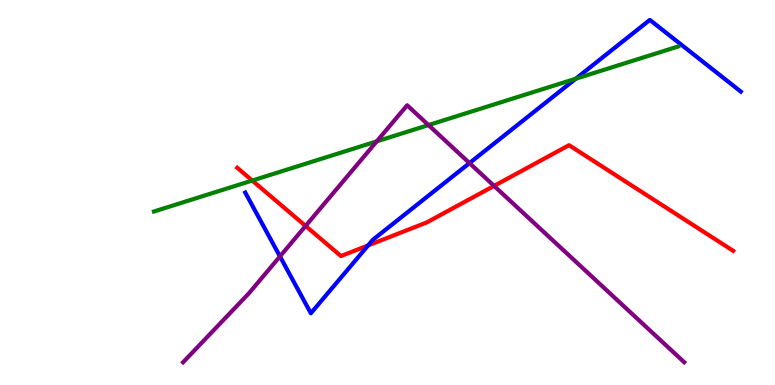[{'lines': ['blue', 'red'], 'intersections': [{'x': 4.75, 'y': 3.62}]}, {'lines': ['green', 'red'], 'intersections': [{'x': 3.25, 'y': 5.31}]}, {'lines': ['purple', 'red'], 'intersections': [{'x': 3.94, 'y': 4.13}, {'x': 6.38, 'y': 5.17}]}, {'lines': ['blue', 'green'], 'intersections': [{'x': 7.43, 'y': 7.96}]}, {'lines': ['blue', 'purple'], 'intersections': [{'x': 3.61, 'y': 3.34}, {'x': 6.06, 'y': 5.76}]}, {'lines': ['green', 'purple'], 'intersections': [{'x': 4.86, 'y': 6.33}, {'x': 5.53, 'y': 6.75}]}]